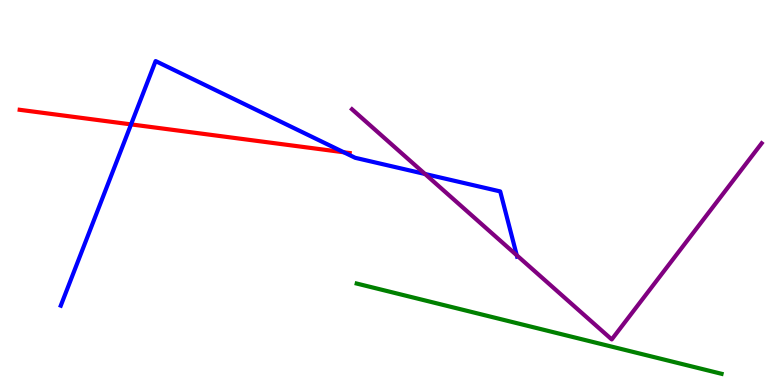[{'lines': ['blue', 'red'], 'intersections': [{'x': 1.69, 'y': 6.77}, {'x': 4.44, 'y': 6.04}]}, {'lines': ['green', 'red'], 'intersections': []}, {'lines': ['purple', 'red'], 'intersections': []}, {'lines': ['blue', 'green'], 'intersections': []}, {'lines': ['blue', 'purple'], 'intersections': [{'x': 5.48, 'y': 5.48}, {'x': 6.67, 'y': 3.37}]}, {'lines': ['green', 'purple'], 'intersections': []}]